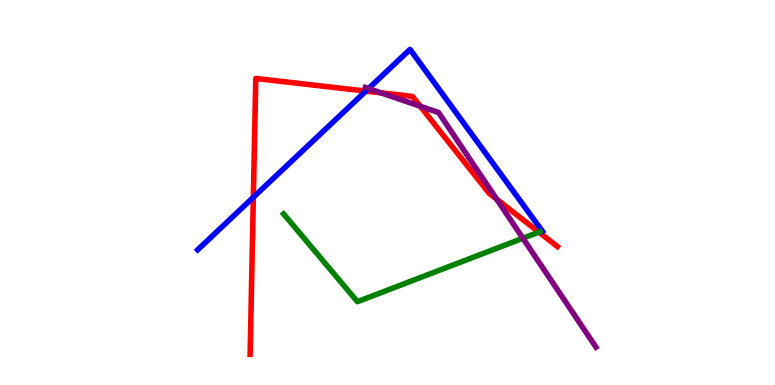[{'lines': ['blue', 'red'], 'intersections': [{'x': 3.27, 'y': 4.88}, {'x': 4.72, 'y': 7.63}]}, {'lines': ['green', 'red'], 'intersections': [{'x': 6.95, 'y': 3.97}]}, {'lines': ['purple', 'red'], 'intersections': [{'x': 4.92, 'y': 7.59}, {'x': 5.42, 'y': 7.24}, {'x': 6.41, 'y': 4.83}]}, {'lines': ['blue', 'green'], 'intersections': []}, {'lines': ['blue', 'purple'], 'intersections': [{'x': 4.76, 'y': 7.7}]}, {'lines': ['green', 'purple'], 'intersections': [{'x': 6.75, 'y': 3.81}]}]